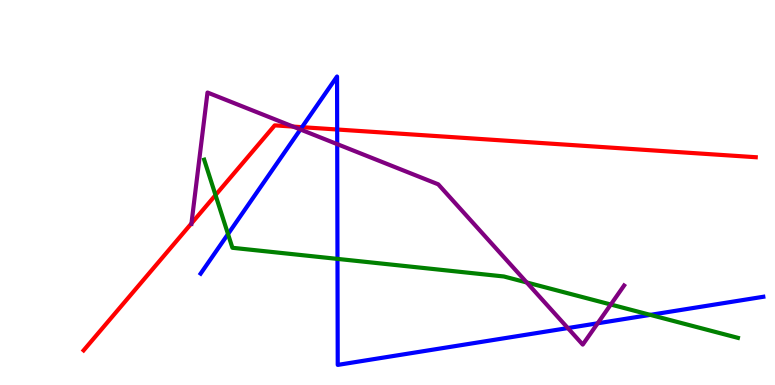[{'lines': ['blue', 'red'], 'intersections': [{'x': 3.9, 'y': 6.7}, {'x': 4.35, 'y': 6.64}]}, {'lines': ['green', 'red'], 'intersections': [{'x': 2.78, 'y': 4.93}]}, {'lines': ['purple', 'red'], 'intersections': [{'x': 2.47, 'y': 4.2}, {'x': 3.78, 'y': 6.71}]}, {'lines': ['blue', 'green'], 'intersections': [{'x': 2.94, 'y': 3.92}, {'x': 4.35, 'y': 3.28}, {'x': 8.39, 'y': 1.82}]}, {'lines': ['blue', 'purple'], 'intersections': [{'x': 3.88, 'y': 6.64}, {'x': 4.35, 'y': 6.26}, {'x': 7.33, 'y': 1.48}, {'x': 7.71, 'y': 1.6}]}, {'lines': ['green', 'purple'], 'intersections': [{'x': 6.8, 'y': 2.66}, {'x': 7.88, 'y': 2.09}]}]